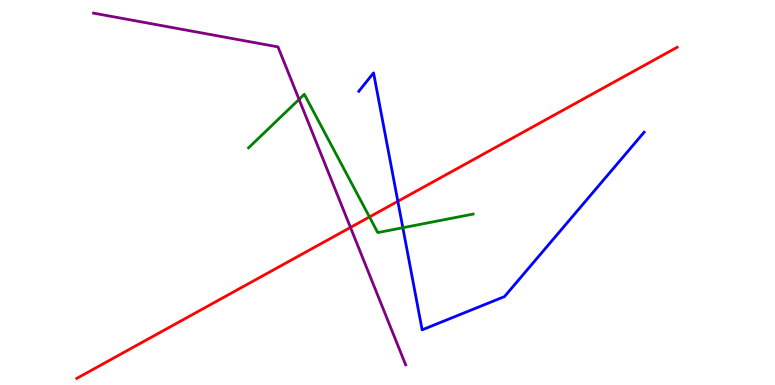[{'lines': ['blue', 'red'], 'intersections': [{'x': 5.13, 'y': 4.77}]}, {'lines': ['green', 'red'], 'intersections': [{'x': 4.77, 'y': 4.36}]}, {'lines': ['purple', 'red'], 'intersections': [{'x': 4.52, 'y': 4.09}]}, {'lines': ['blue', 'green'], 'intersections': [{'x': 5.2, 'y': 4.09}]}, {'lines': ['blue', 'purple'], 'intersections': []}, {'lines': ['green', 'purple'], 'intersections': [{'x': 3.86, 'y': 7.42}]}]